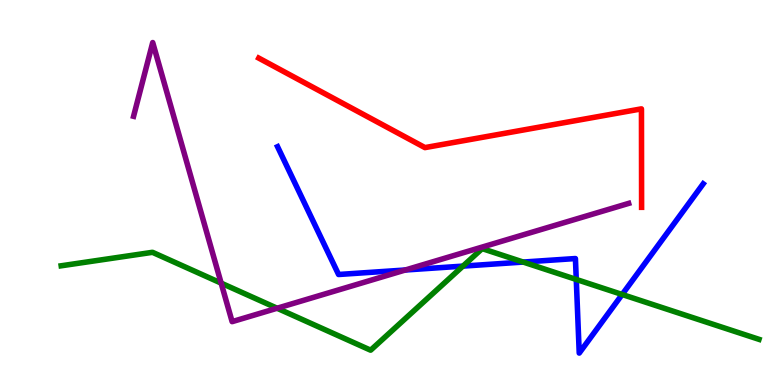[{'lines': ['blue', 'red'], 'intersections': []}, {'lines': ['green', 'red'], 'intersections': []}, {'lines': ['purple', 'red'], 'intersections': []}, {'lines': ['blue', 'green'], 'intersections': [{'x': 5.97, 'y': 3.09}, {'x': 6.75, 'y': 3.19}, {'x': 7.44, 'y': 2.74}, {'x': 8.03, 'y': 2.35}]}, {'lines': ['blue', 'purple'], 'intersections': [{'x': 5.23, 'y': 2.99}]}, {'lines': ['green', 'purple'], 'intersections': [{'x': 2.85, 'y': 2.65}, {'x': 3.58, 'y': 1.99}]}]